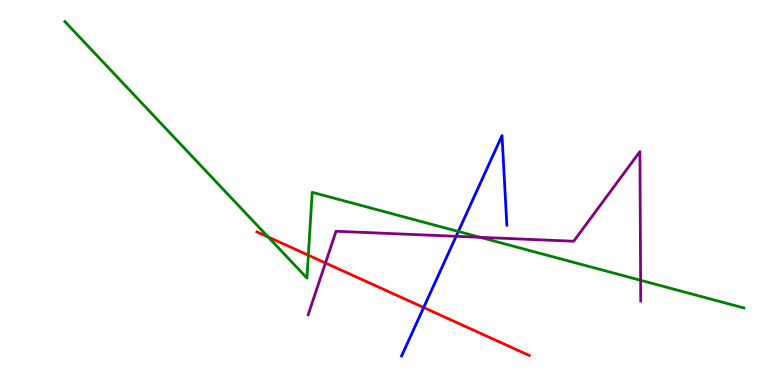[{'lines': ['blue', 'red'], 'intersections': [{'x': 5.47, 'y': 2.01}]}, {'lines': ['green', 'red'], 'intersections': [{'x': 3.46, 'y': 3.85}, {'x': 3.98, 'y': 3.37}]}, {'lines': ['purple', 'red'], 'intersections': [{'x': 4.2, 'y': 3.17}]}, {'lines': ['blue', 'green'], 'intersections': [{'x': 5.91, 'y': 3.99}]}, {'lines': ['blue', 'purple'], 'intersections': [{'x': 5.89, 'y': 3.86}]}, {'lines': ['green', 'purple'], 'intersections': [{'x': 6.2, 'y': 3.84}, {'x': 8.27, 'y': 2.72}]}]